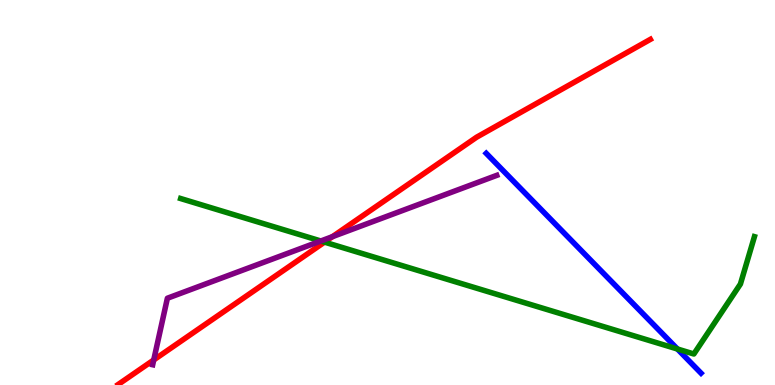[{'lines': ['blue', 'red'], 'intersections': []}, {'lines': ['green', 'red'], 'intersections': [{'x': 4.19, 'y': 3.71}]}, {'lines': ['purple', 'red'], 'intersections': [{'x': 1.98, 'y': 0.651}, {'x': 4.29, 'y': 3.85}]}, {'lines': ['blue', 'green'], 'intersections': [{'x': 8.74, 'y': 0.935}]}, {'lines': ['blue', 'purple'], 'intersections': []}, {'lines': ['green', 'purple'], 'intersections': [{'x': 4.14, 'y': 3.74}]}]